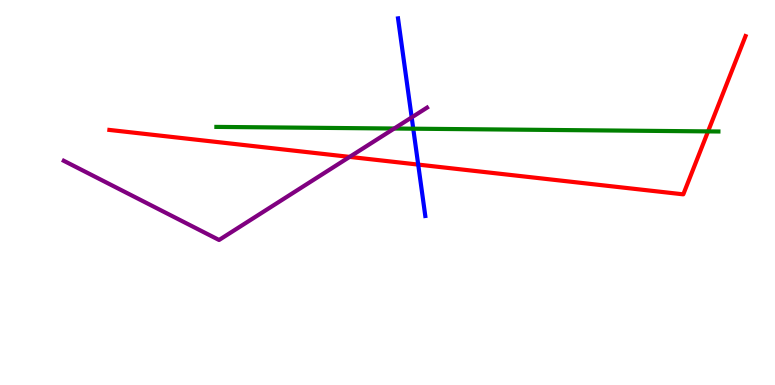[{'lines': ['blue', 'red'], 'intersections': [{'x': 5.4, 'y': 5.73}]}, {'lines': ['green', 'red'], 'intersections': [{'x': 9.14, 'y': 6.59}]}, {'lines': ['purple', 'red'], 'intersections': [{'x': 4.51, 'y': 5.92}]}, {'lines': ['blue', 'green'], 'intersections': [{'x': 5.33, 'y': 6.66}]}, {'lines': ['blue', 'purple'], 'intersections': [{'x': 5.31, 'y': 6.95}]}, {'lines': ['green', 'purple'], 'intersections': [{'x': 5.09, 'y': 6.66}]}]